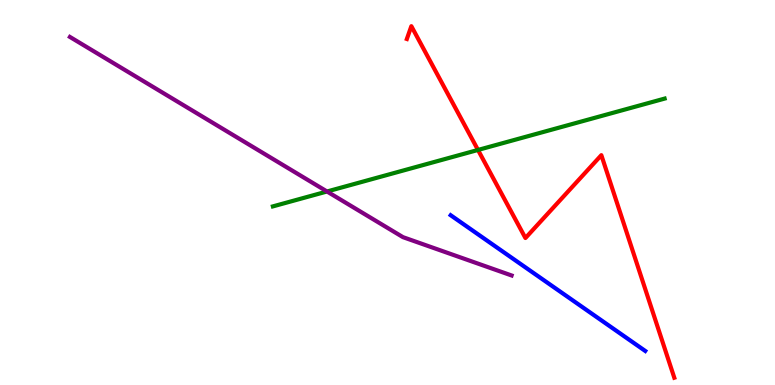[{'lines': ['blue', 'red'], 'intersections': []}, {'lines': ['green', 'red'], 'intersections': [{'x': 6.17, 'y': 6.11}]}, {'lines': ['purple', 'red'], 'intersections': []}, {'lines': ['blue', 'green'], 'intersections': []}, {'lines': ['blue', 'purple'], 'intersections': []}, {'lines': ['green', 'purple'], 'intersections': [{'x': 4.22, 'y': 5.03}]}]